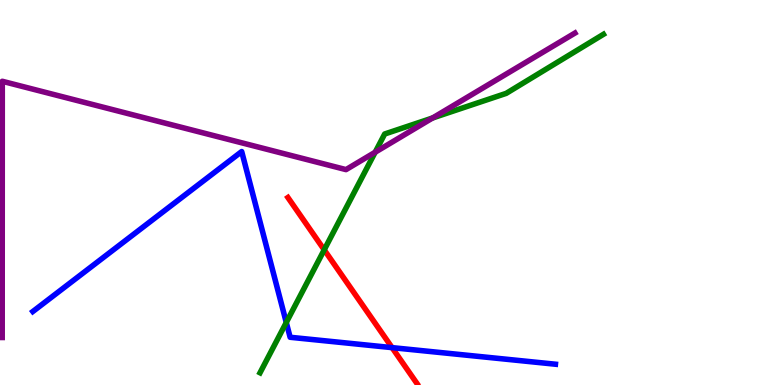[{'lines': ['blue', 'red'], 'intersections': [{'x': 5.06, 'y': 0.971}]}, {'lines': ['green', 'red'], 'intersections': [{'x': 4.18, 'y': 3.51}]}, {'lines': ['purple', 'red'], 'intersections': []}, {'lines': ['blue', 'green'], 'intersections': [{'x': 3.69, 'y': 1.62}]}, {'lines': ['blue', 'purple'], 'intersections': []}, {'lines': ['green', 'purple'], 'intersections': [{'x': 4.84, 'y': 6.05}, {'x': 5.58, 'y': 6.94}]}]